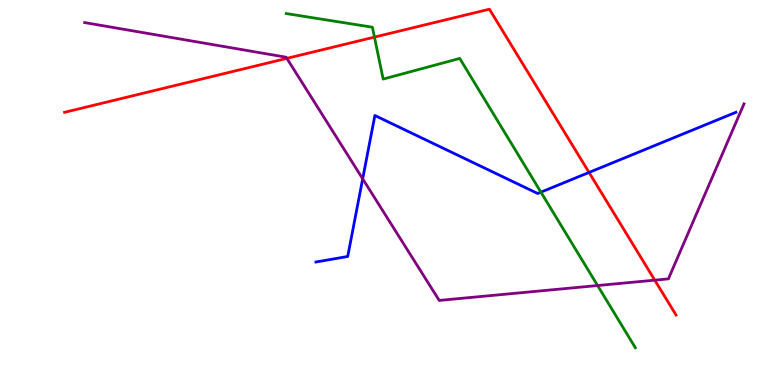[{'lines': ['blue', 'red'], 'intersections': [{'x': 7.6, 'y': 5.52}]}, {'lines': ['green', 'red'], 'intersections': [{'x': 4.83, 'y': 9.04}]}, {'lines': ['purple', 'red'], 'intersections': [{'x': 3.7, 'y': 8.48}, {'x': 8.45, 'y': 2.72}]}, {'lines': ['blue', 'green'], 'intersections': [{'x': 6.98, 'y': 5.01}]}, {'lines': ['blue', 'purple'], 'intersections': [{'x': 4.68, 'y': 5.36}]}, {'lines': ['green', 'purple'], 'intersections': [{'x': 7.71, 'y': 2.58}]}]